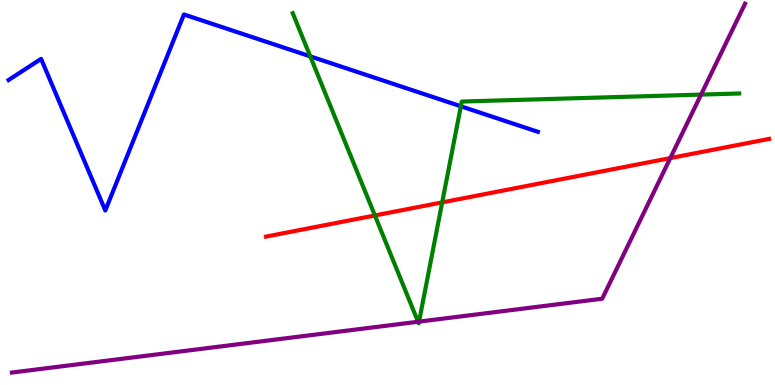[{'lines': ['blue', 'red'], 'intersections': []}, {'lines': ['green', 'red'], 'intersections': [{'x': 4.84, 'y': 4.4}, {'x': 5.71, 'y': 4.74}]}, {'lines': ['purple', 'red'], 'intersections': [{'x': 8.65, 'y': 5.89}]}, {'lines': ['blue', 'green'], 'intersections': [{'x': 4.0, 'y': 8.54}, {'x': 5.95, 'y': 7.24}]}, {'lines': ['blue', 'purple'], 'intersections': []}, {'lines': ['green', 'purple'], 'intersections': [{'x': 5.39, 'y': 1.64}, {'x': 5.41, 'y': 1.65}, {'x': 9.05, 'y': 7.54}]}]